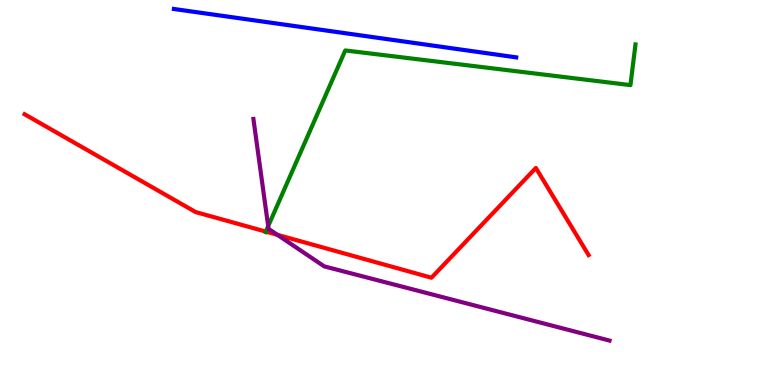[{'lines': ['blue', 'red'], 'intersections': []}, {'lines': ['green', 'red'], 'intersections': [{'x': 3.43, 'y': 3.98}]}, {'lines': ['purple', 'red'], 'intersections': [{'x': 3.58, 'y': 3.9}]}, {'lines': ['blue', 'green'], 'intersections': []}, {'lines': ['blue', 'purple'], 'intersections': []}, {'lines': ['green', 'purple'], 'intersections': [{'x': 3.46, 'y': 4.13}]}]